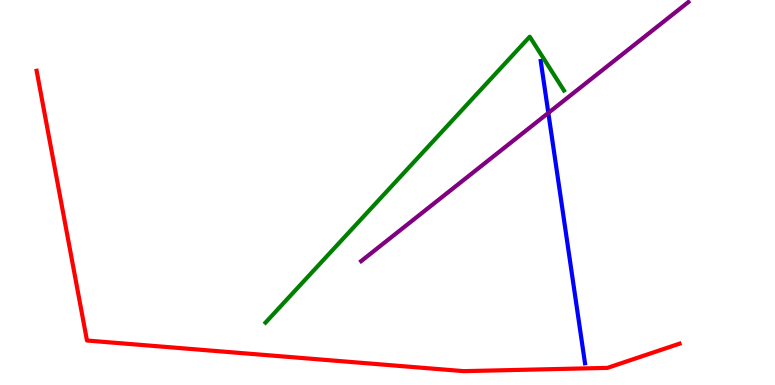[{'lines': ['blue', 'red'], 'intersections': []}, {'lines': ['green', 'red'], 'intersections': []}, {'lines': ['purple', 'red'], 'intersections': []}, {'lines': ['blue', 'green'], 'intersections': []}, {'lines': ['blue', 'purple'], 'intersections': [{'x': 7.08, 'y': 7.07}]}, {'lines': ['green', 'purple'], 'intersections': []}]